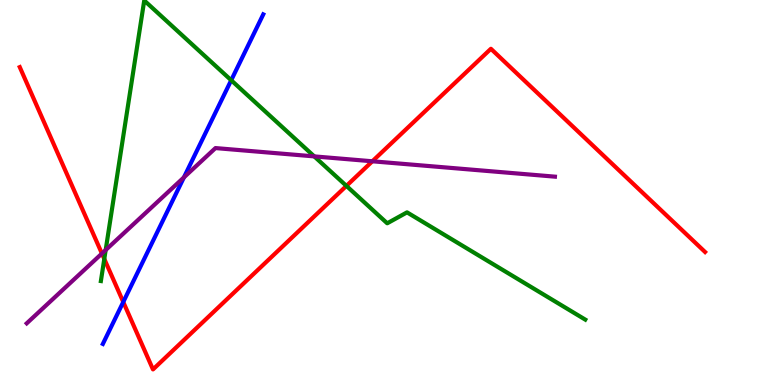[{'lines': ['blue', 'red'], 'intersections': [{'x': 1.59, 'y': 2.16}]}, {'lines': ['green', 'red'], 'intersections': [{'x': 1.35, 'y': 3.27}, {'x': 4.47, 'y': 5.17}]}, {'lines': ['purple', 'red'], 'intersections': [{'x': 1.31, 'y': 3.41}, {'x': 4.8, 'y': 5.81}]}, {'lines': ['blue', 'green'], 'intersections': [{'x': 2.98, 'y': 7.92}]}, {'lines': ['blue', 'purple'], 'intersections': [{'x': 2.37, 'y': 5.39}]}, {'lines': ['green', 'purple'], 'intersections': [{'x': 1.36, 'y': 3.51}, {'x': 4.05, 'y': 5.94}]}]